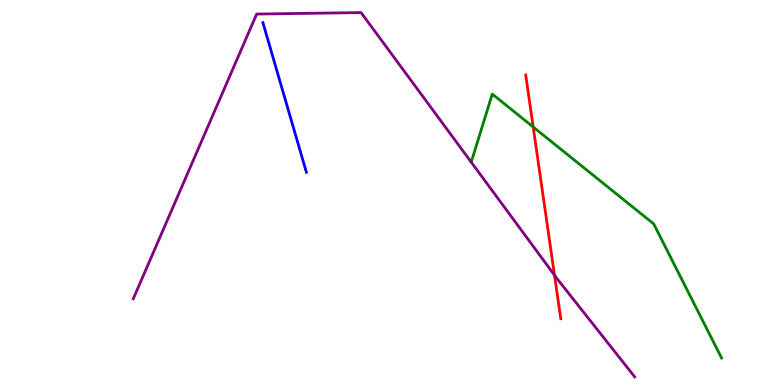[{'lines': ['blue', 'red'], 'intersections': []}, {'lines': ['green', 'red'], 'intersections': [{'x': 6.88, 'y': 6.7}]}, {'lines': ['purple', 'red'], 'intersections': [{'x': 7.16, 'y': 2.85}]}, {'lines': ['blue', 'green'], 'intersections': []}, {'lines': ['blue', 'purple'], 'intersections': []}, {'lines': ['green', 'purple'], 'intersections': []}]